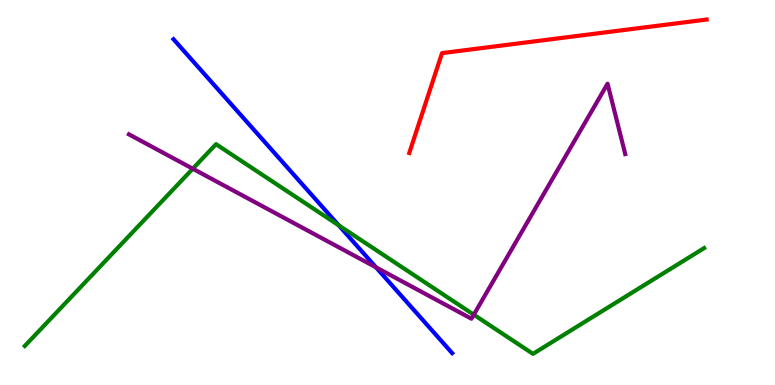[{'lines': ['blue', 'red'], 'intersections': []}, {'lines': ['green', 'red'], 'intersections': []}, {'lines': ['purple', 'red'], 'intersections': []}, {'lines': ['blue', 'green'], 'intersections': [{'x': 4.37, 'y': 4.15}]}, {'lines': ['blue', 'purple'], 'intersections': [{'x': 4.85, 'y': 3.06}]}, {'lines': ['green', 'purple'], 'intersections': [{'x': 2.49, 'y': 5.62}, {'x': 6.11, 'y': 1.83}]}]